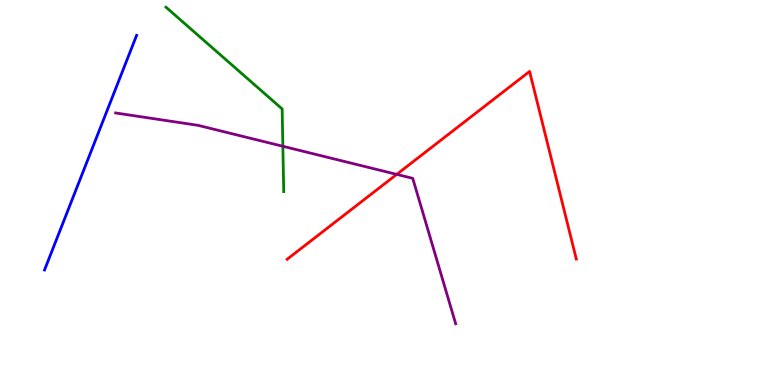[{'lines': ['blue', 'red'], 'intersections': []}, {'lines': ['green', 'red'], 'intersections': []}, {'lines': ['purple', 'red'], 'intersections': [{'x': 5.12, 'y': 5.47}]}, {'lines': ['blue', 'green'], 'intersections': []}, {'lines': ['blue', 'purple'], 'intersections': []}, {'lines': ['green', 'purple'], 'intersections': [{'x': 3.65, 'y': 6.2}]}]